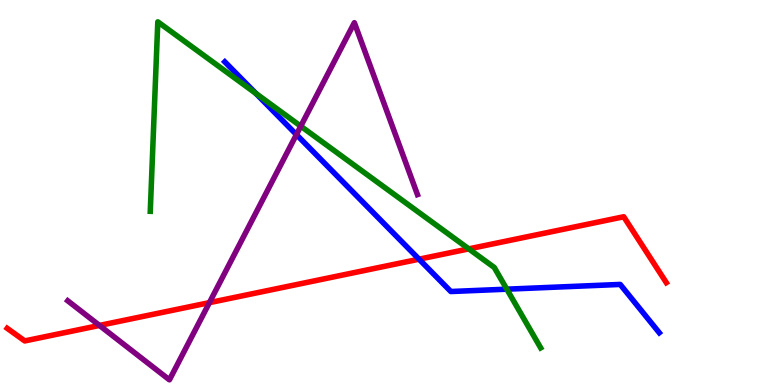[{'lines': ['blue', 'red'], 'intersections': [{'x': 5.41, 'y': 3.27}]}, {'lines': ['green', 'red'], 'intersections': [{'x': 6.05, 'y': 3.54}]}, {'lines': ['purple', 'red'], 'intersections': [{'x': 1.28, 'y': 1.55}, {'x': 2.7, 'y': 2.14}]}, {'lines': ['blue', 'green'], 'intersections': [{'x': 3.3, 'y': 7.57}, {'x': 6.54, 'y': 2.49}]}, {'lines': ['blue', 'purple'], 'intersections': [{'x': 3.82, 'y': 6.5}]}, {'lines': ['green', 'purple'], 'intersections': [{'x': 3.88, 'y': 6.72}]}]